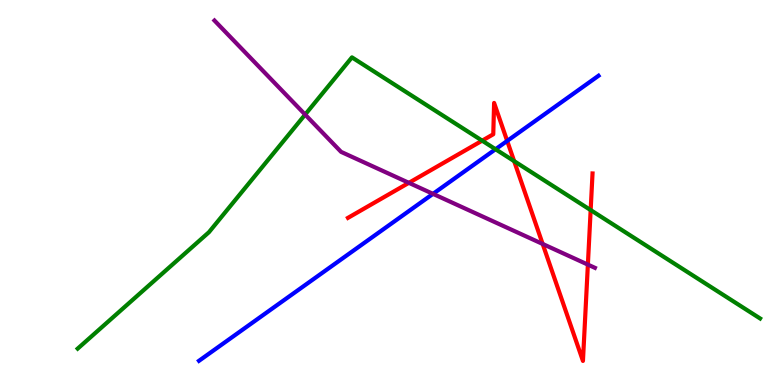[{'lines': ['blue', 'red'], 'intersections': [{'x': 6.54, 'y': 6.34}]}, {'lines': ['green', 'red'], 'intersections': [{'x': 6.22, 'y': 6.35}, {'x': 6.63, 'y': 5.81}, {'x': 7.62, 'y': 4.54}]}, {'lines': ['purple', 'red'], 'intersections': [{'x': 5.28, 'y': 5.25}, {'x': 7.0, 'y': 3.66}, {'x': 7.59, 'y': 3.13}]}, {'lines': ['blue', 'green'], 'intersections': [{'x': 6.39, 'y': 6.12}]}, {'lines': ['blue', 'purple'], 'intersections': [{'x': 5.59, 'y': 4.96}]}, {'lines': ['green', 'purple'], 'intersections': [{'x': 3.94, 'y': 7.02}]}]